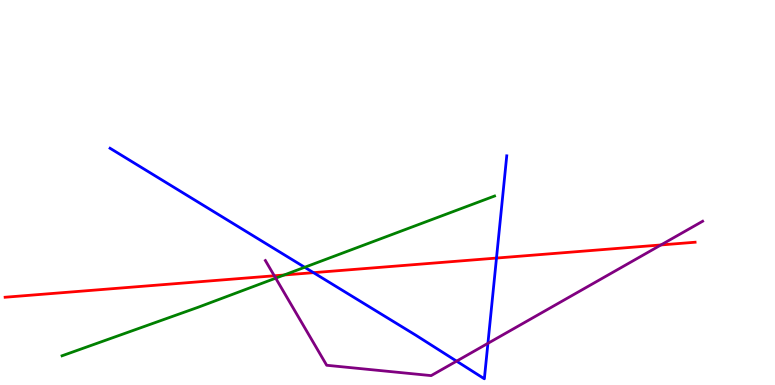[{'lines': ['blue', 'red'], 'intersections': [{'x': 4.05, 'y': 2.92}, {'x': 6.41, 'y': 3.3}]}, {'lines': ['green', 'red'], 'intersections': [{'x': 3.67, 'y': 2.86}]}, {'lines': ['purple', 'red'], 'intersections': [{'x': 3.54, 'y': 2.84}, {'x': 8.53, 'y': 3.64}]}, {'lines': ['blue', 'green'], 'intersections': [{'x': 3.93, 'y': 3.06}]}, {'lines': ['blue', 'purple'], 'intersections': [{'x': 5.89, 'y': 0.62}, {'x': 6.3, 'y': 1.08}]}, {'lines': ['green', 'purple'], 'intersections': [{'x': 3.56, 'y': 2.78}]}]